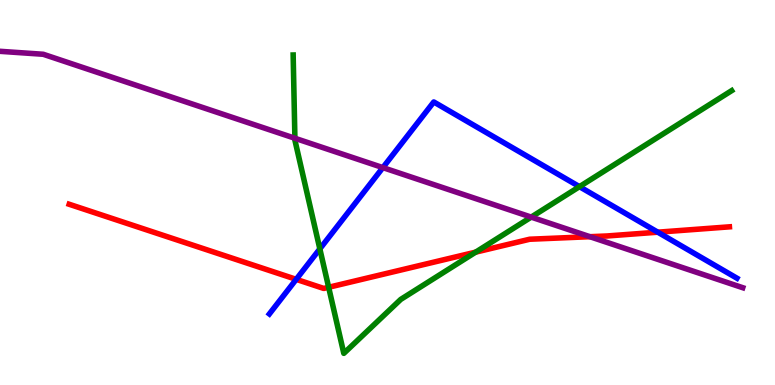[{'lines': ['blue', 'red'], 'intersections': [{'x': 3.82, 'y': 2.74}, {'x': 8.49, 'y': 3.97}]}, {'lines': ['green', 'red'], 'intersections': [{'x': 4.24, 'y': 2.54}, {'x': 6.14, 'y': 3.45}]}, {'lines': ['purple', 'red'], 'intersections': [{'x': 7.61, 'y': 3.85}]}, {'lines': ['blue', 'green'], 'intersections': [{'x': 4.13, 'y': 3.54}, {'x': 7.48, 'y': 5.15}]}, {'lines': ['blue', 'purple'], 'intersections': [{'x': 4.94, 'y': 5.65}]}, {'lines': ['green', 'purple'], 'intersections': [{'x': 3.81, 'y': 6.41}, {'x': 6.85, 'y': 4.36}]}]